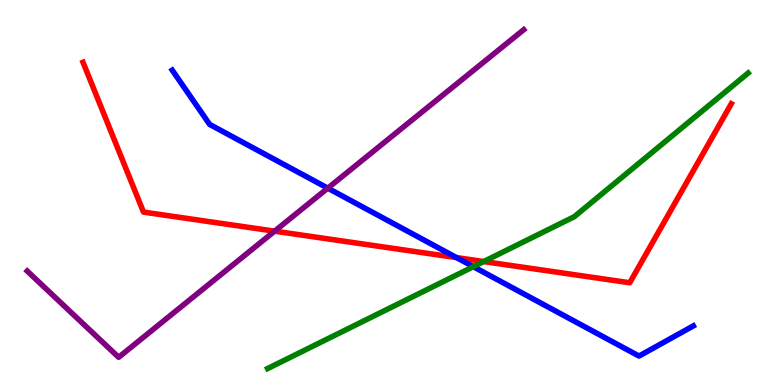[{'lines': ['blue', 'red'], 'intersections': [{'x': 5.89, 'y': 3.31}]}, {'lines': ['green', 'red'], 'intersections': [{'x': 6.24, 'y': 3.21}]}, {'lines': ['purple', 'red'], 'intersections': [{'x': 3.54, 'y': 4.0}]}, {'lines': ['blue', 'green'], 'intersections': [{'x': 6.11, 'y': 3.07}]}, {'lines': ['blue', 'purple'], 'intersections': [{'x': 4.23, 'y': 5.11}]}, {'lines': ['green', 'purple'], 'intersections': []}]